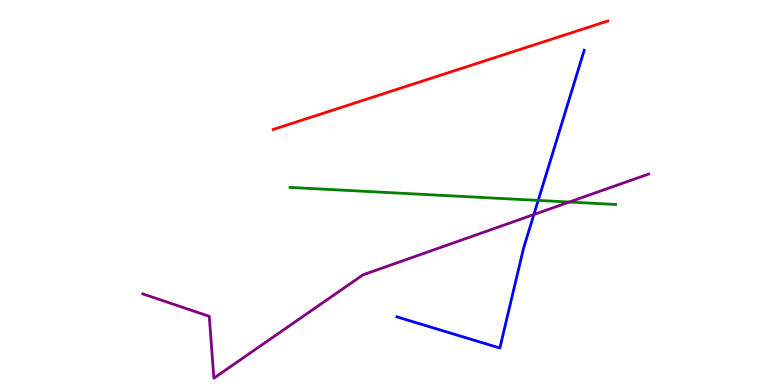[{'lines': ['blue', 'red'], 'intersections': []}, {'lines': ['green', 'red'], 'intersections': []}, {'lines': ['purple', 'red'], 'intersections': []}, {'lines': ['blue', 'green'], 'intersections': [{'x': 6.94, 'y': 4.79}]}, {'lines': ['blue', 'purple'], 'intersections': [{'x': 6.89, 'y': 4.43}]}, {'lines': ['green', 'purple'], 'intersections': [{'x': 7.35, 'y': 4.75}]}]